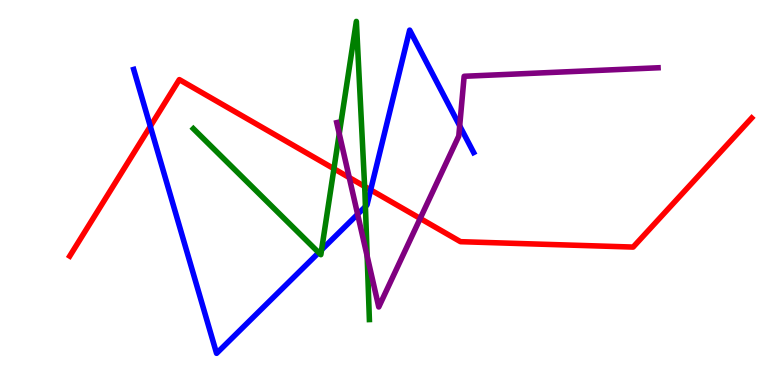[{'lines': ['blue', 'red'], 'intersections': [{'x': 1.94, 'y': 6.72}, {'x': 4.78, 'y': 5.07}]}, {'lines': ['green', 'red'], 'intersections': [{'x': 4.31, 'y': 5.62}, {'x': 4.7, 'y': 5.16}]}, {'lines': ['purple', 'red'], 'intersections': [{'x': 4.51, 'y': 5.39}, {'x': 5.42, 'y': 4.33}]}, {'lines': ['blue', 'green'], 'intersections': [{'x': 4.11, 'y': 3.44}, {'x': 4.15, 'y': 3.51}, {'x': 4.72, 'y': 4.63}]}, {'lines': ['blue', 'purple'], 'intersections': [{'x': 4.61, 'y': 4.43}, {'x': 5.93, 'y': 6.73}]}, {'lines': ['green', 'purple'], 'intersections': [{'x': 4.38, 'y': 6.53}, {'x': 4.74, 'y': 3.35}]}]